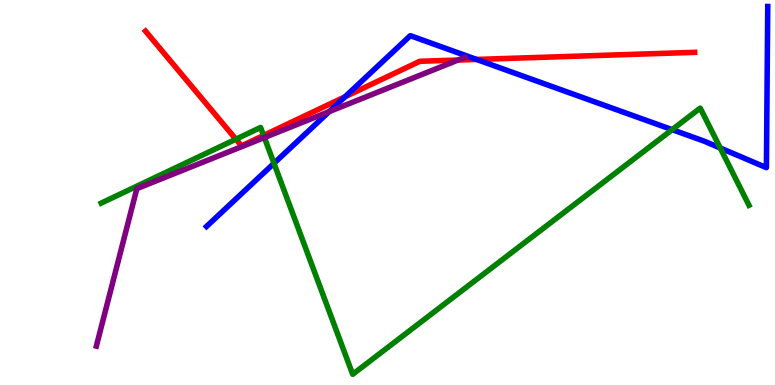[{'lines': ['blue', 'red'], 'intersections': [{'x': 4.45, 'y': 7.49}, {'x': 6.15, 'y': 8.46}]}, {'lines': ['green', 'red'], 'intersections': [{'x': 3.04, 'y': 6.38}, {'x': 3.4, 'y': 6.48}]}, {'lines': ['purple', 'red'], 'intersections': [{'x': 5.91, 'y': 8.44}]}, {'lines': ['blue', 'green'], 'intersections': [{'x': 3.54, 'y': 5.76}, {'x': 8.67, 'y': 6.63}, {'x': 9.29, 'y': 6.16}]}, {'lines': ['blue', 'purple'], 'intersections': [{'x': 4.25, 'y': 7.1}]}, {'lines': ['green', 'purple'], 'intersections': [{'x': 3.41, 'y': 6.43}]}]